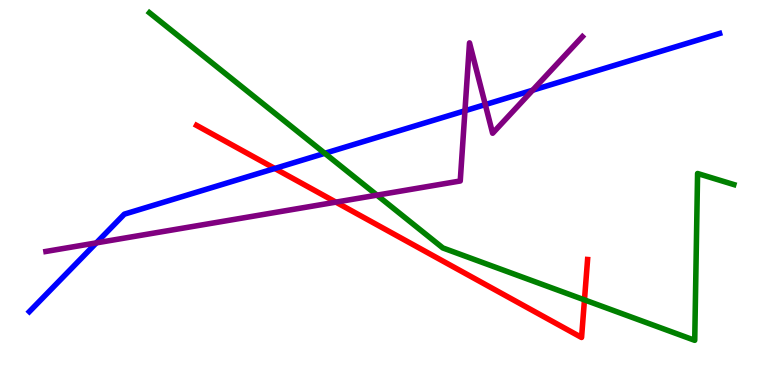[{'lines': ['blue', 'red'], 'intersections': [{'x': 3.55, 'y': 5.62}]}, {'lines': ['green', 'red'], 'intersections': [{'x': 7.54, 'y': 2.21}]}, {'lines': ['purple', 'red'], 'intersections': [{'x': 4.33, 'y': 4.75}]}, {'lines': ['blue', 'green'], 'intersections': [{'x': 4.19, 'y': 6.02}]}, {'lines': ['blue', 'purple'], 'intersections': [{'x': 1.24, 'y': 3.69}, {'x': 6.0, 'y': 7.12}, {'x': 6.26, 'y': 7.28}, {'x': 6.87, 'y': 7.66}]}, {'lines': ['green', 'purple'], 'intersections': [{'x': 4.86, 'y': 4.93}]}]